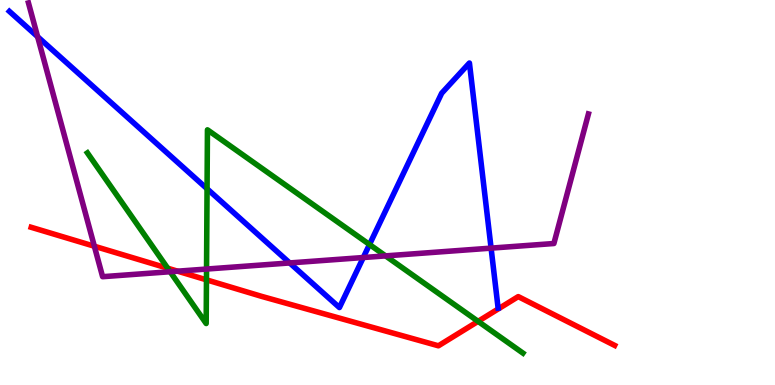[{'lines': ['blue', 'red'], 'intersections': []}, {'lines': ['green', 'red'], 'intersections': [{'x': 2.16, 'y': 3.03}, {'x': 2.66, 'y': 2.73}, {'x': 6.17, 'y': 1.65}]}, {'lines': ['purple', 'red'], 'intersections': [{'x': 1.22, 'y': 3.6}, {'x': 2.29, 'y': 2.96}]}, {'lines': ['blue', 'green'], 'intersections': [{'x': 2.67, 'y': 5.1}, {'x': 4.77, 'y': 3.65}]}, {'lines': ['blue', 'purple'], 'intersections': [{'x': 0.485, 'y': 9.05}, {'x': 3.74, 'y': 3.17}, {'x': 4.69, 'y': 3.31}, {'x': 6.34, 'y': 3.56}]}, {'lines': ['green', 'purple'], 'intersections': [{'x': 2.2, 'y': 2.94}, {'x': 2.66, 'y': 3.01}, {'x': 4.98, 'y': 3.35}]}]